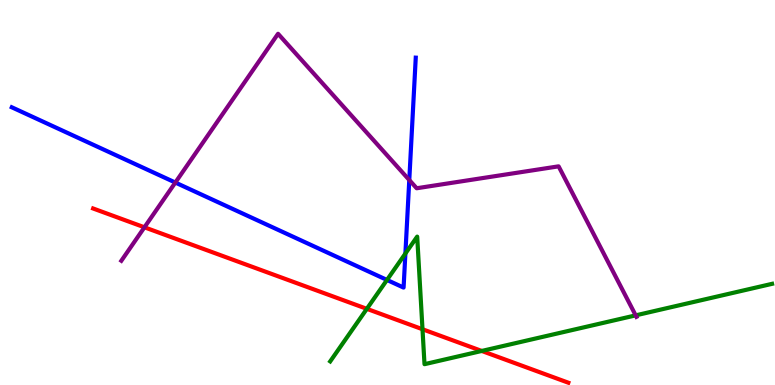[{'lines': ['blue', 'red'], 'intersections': []}, {'lines': ['green', 'red'], 'intersections': [{'x': 4.73, 'y': 1.98}, {'x': 5.45, 'y': 1.45}, {'x': 6.22, 'y': 0.884}]}, {'lines': ['purple', 'red'], 'intersections': [{'x': 1.86, 'y': 4.1}]}, {'lines': ['blue', 'green'], 'intersections': [{'x': 4.99, 'y': 2.73}, {'x': 5.23, 'y': 3.41}]}, {'lines': ['blue', 'purple'], 'intersections': [{'x': 2.26, 'y': 5.26}, {'x': 5.28, 'y': 5.32}]}, {'lines': ['green', 'purple'], 'intersections': [{'x': 8.2, 'y': 1.81}]}]